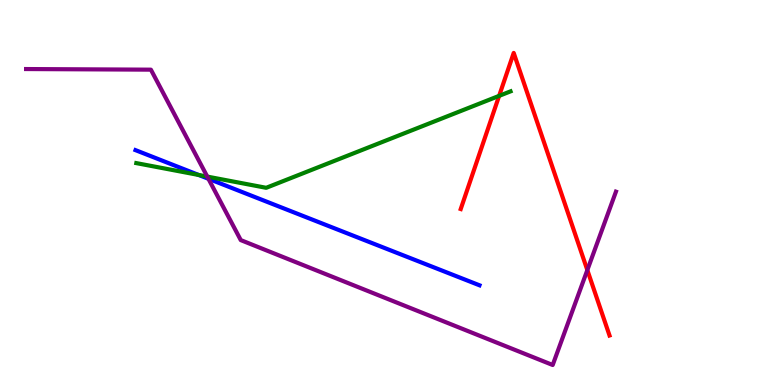[{'lines': ['blue', 'red'], 'intersections': []}, {'lines': ['green', 'red'], 'intersections': [{'x': 6.44, 'y': 7.51}]}, {'lines': ['purple', 'red'], 'intersections': [{'x': 7.58, 'y': 2.99}]}, {'lines': ['blue', 'green'], 'intersections': [{'x': 2.56, 'y': 5.46}]}, {'lines': ['blue', 'purple'], 'intersections': [{'x': 2.69, 'y': 5.36}]}, {'lines': ['green', 'purple'], 'intersections': [{'x': 2.67, 'y': 5.41}]}]